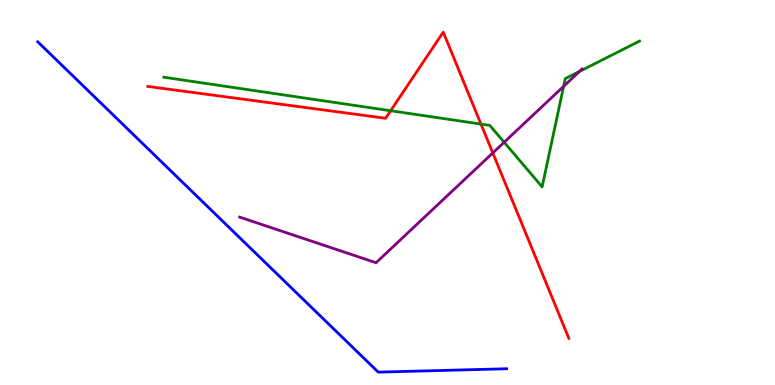[{'lines': ['blue', 'red'], 'intersections': []}, {'lines': ['green', 'red'], 'intersections': [{'x': 5.04, 'y': 7.12}, {'x': 6.21, 'y': 6.78}]}, {'lines': ['purple', 'red'], 'intersections': [{'x': 6.36, 'y': 6.03}]}, {'lines': ['blue', 'green'], 'intersections': []}, {'lines': ['blue', 'purple'], 'intersections': []}, {'lines': ['green', 'purple'], 'intersections': [{'x': 6.51, 'y': 6.3}, {'x': 7.27, 'y': 7.76}, {'x': 7.48, 'y': 8.14}]}]